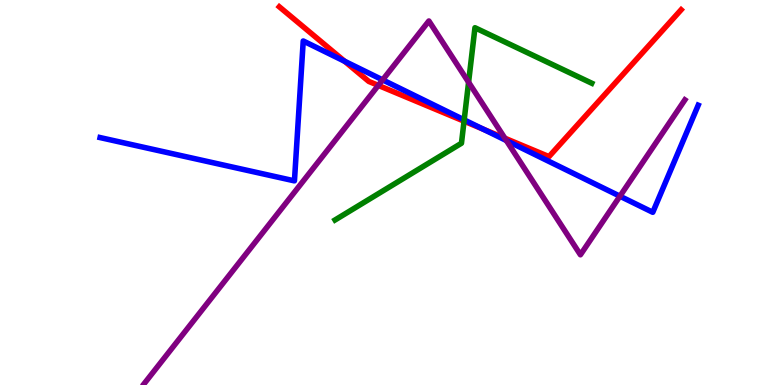[{'lines': ['blue', 'red'], 'intersections': [{'x': 4.45, 'y': 8.41}, {'x': 6.23, 'y': 6.65}]}, {'lines': ['green', 'red'], 'intersections': [{'x': 5.99, 'y': 6.85}]}, {'lines': ['purple', 'red'], 'intersections': [{'x': 4.88, 'y': 7.78}, {'x': 6.51, 'y': 6.41}]}, {'lines': ['blue', 'green'], 'intersections': [{'x': 5.99, 'y': 6.89}]}, {'lines': ['blue', 'purple'], 'intersections': [{'x': 4.94, 'y': 7.92}, {'x': 6.53, 'y': 6.35}, {'x': 8.0, 'y': 4.9}]}, {'lines': ['green', 'purple'], 'intersections': [{'x': 6.05, 'y': 7.86}]}]